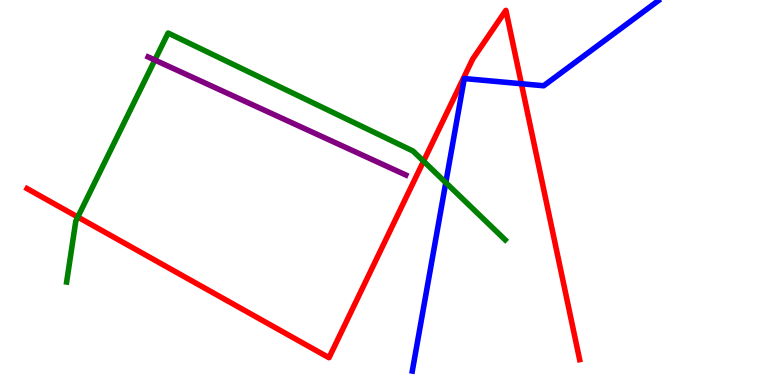[{'lines': ['blue', 'red'], 'intersections': [{'x': 6.73, 'y': 7.82}]}, {'lines': ['green', 'red'], 'intersections': [{'x': 1.0, 'y': 4.36}, {'x': 5.47, 'y': 5.81}]}, {'lines': ['purple', 'red'], 'intersections': []}, {'lines': ['blue', 'green'], 'intersections': [{'x': 5.75, 'y': 5.26}]}, {'lines': ['blue', 'purple'], 'intersections': []}, {'lines': ['green', 'purple'], 'intersections': [{'x': 2.0, 'y': 8.44}]}]